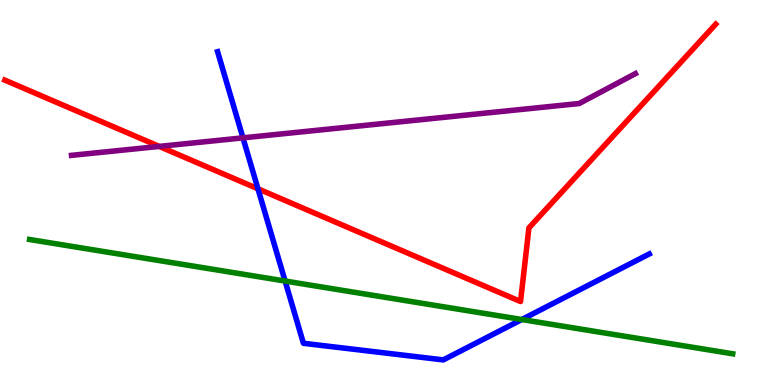[{'lines': ['blue', 'red'], 'intersections': [{'x': 3.33, 'y': 5.1}]}, {'lines': ['green', 'red'], 'intersections': []}, {'lines': ['purple', 'red'], 'intersections': [{'x': 2.05, 'y': 6.2}]}, {'lines': ['blue', 'green'], 'intersections': [{'x': 3.68, 'y': 2.7}, {'x': 6.73, 'y': 1.7}]}, {'lines': ['blue', 'purple'], 'intersections': [{'x': 3.14, 'y': 6.42}]}, {'lines': ['green', 'purple'], 'intersections': []}]